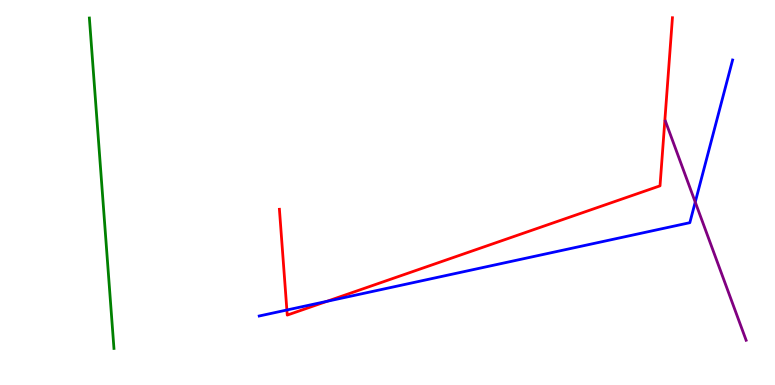[{'lines': ['blue', 'red'], 'intersections': [{'x': 3.7, 'y': 1.95}, {'x': 4.22, 'y': 2.17}]}, {'lines': ['green', 'red'], 'intersections': []}, {'lines': ['purple', 'red'], 'intersections': []}, {'lines': ['blue', 'green'], 'intersections': []}, {'lines': ['blue', 'purple'], 'intersections': [{'x': 8.97, 'y': 4.75}]}, {'lines': ['green', 'purple'], 'intersections': []}]